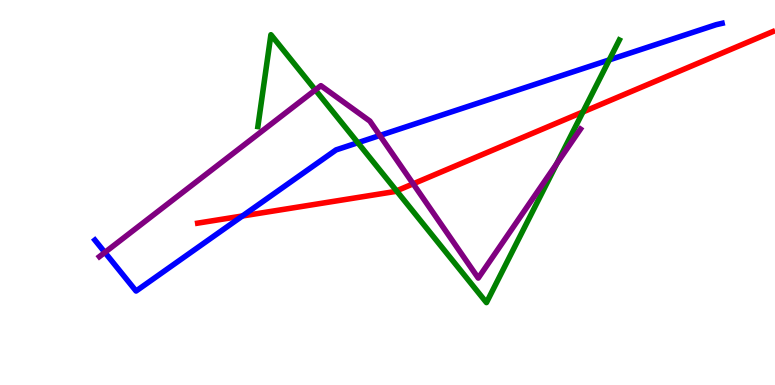[{'lines': ['blue', 'red'], 'intersections': [{'x': 3.13, 'y': 4.39}]}, {'lines': ['green', 'red'], 'intersections': [{'x': 5.12, 'y': 5.04}, {'x': 7.52, 'y': 7.09}]}, {'lines': ['purple', 'red'], 'intersections': [{'x': 5.33, 'y': 5.23}]}, {'lines': ['blue', 'green'], 'intersections': [{'x': 4.62, 'y': 6.29}, {'x': 7.86, 'y': 8.44}]}, {'lines': ['blue', 'purple'], 'intersections': [{'x': 1.35, 'y': 3.44}, {'x': 4.9, 'y': 6.48}]}, {'lines': ['green', 'purple'], 'intersections': [{'x': 4.07, 'y': 7.66}, {'x': 7.19, 'y': 5.75}]}]